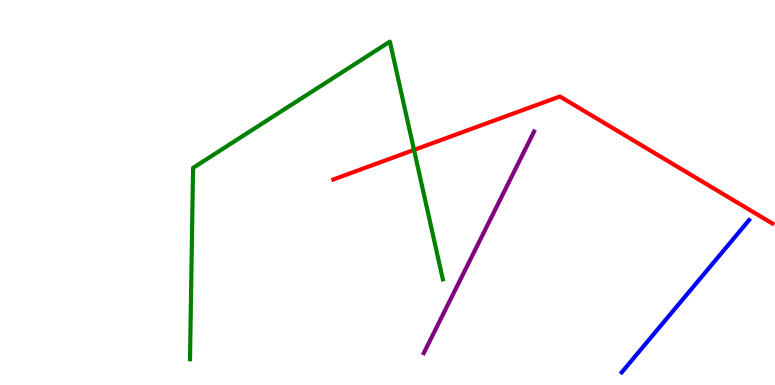[{'lines': ['blue', 'red'], 'intersections': []}, {'lines': ['green', 'red'], 'intersections': [{'x': 5.34, 'y': 6.11}]}, {'lines': ['purple', 'red'], 'intersections': []}, {'lines': ['blue', 'green'], 'intersections': []}, {'lines': ['blue', 'purple'], 'intersections': []}, {'lines': ['green', 'purple'], 'intersections': []}]